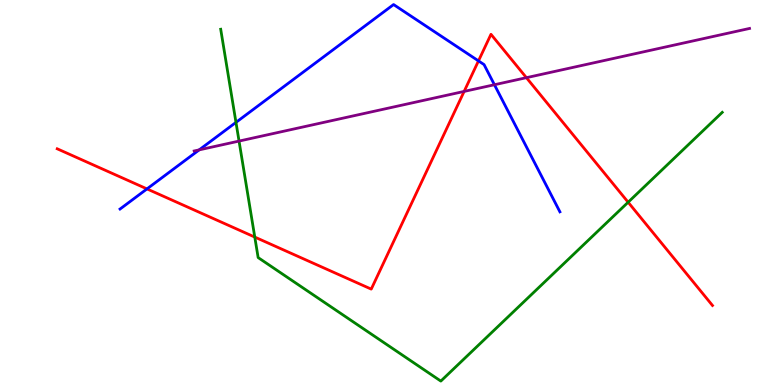[{'lines': ['blue', 'red'], 'intersections': [{'x': 1.9, 'y': 5.09}, {'x': 6.17, 'y': 8.42}]}, {'lines': ['green', 'red'], 'intersections': [{'x': 3.29, 'y': 3.84}, {'x': 8.11, 'y': 4.75}]}, {'lines': ['purple', 'red'], 'intersections': [{'x': 5.99, 'y': 7.63}, {'x': 6.79, 'y': 7.98}]}, {'lines': ['blue', 'green'], 'intersections': [{'x': 3.04, 'y': 6.82}]}, {'lines': ['blue', 'purple'], 'intersections': [{'x': 2.57, 'y': 6.11}, {'x': 6.38, 'y': 7.8}]}, {'lines': ['green', 'purple'], 'intersections': [{'x': 3.08, 'y': 6.34}]}]